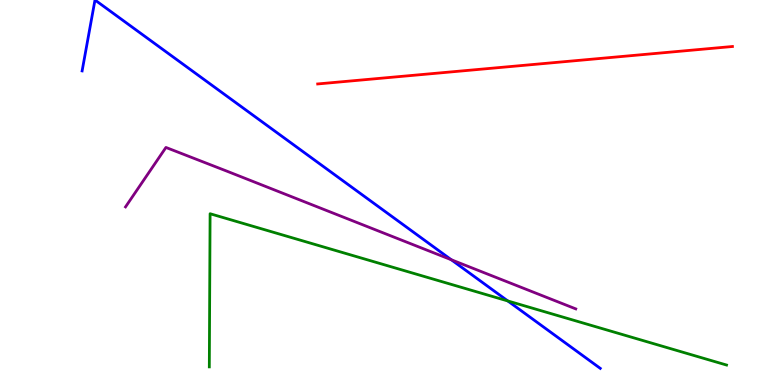[{'lines': ['blue', 'red'], 'intersections': []}, {'lines': ['green', 'red'], 'intersections': []}, {'lines': ['purple', 'red'], 'intersections': []}, {'lines': ['blue', 'green'], 'intersections': [{'x': 6.55, 'y': 2.18}]}, {'lines': ['blue', 'purple'], 'intersections': [{'x': 5.82, 'y': 3.25}]}, {'lines': ['green', 'purple'], 'intersections': []}]